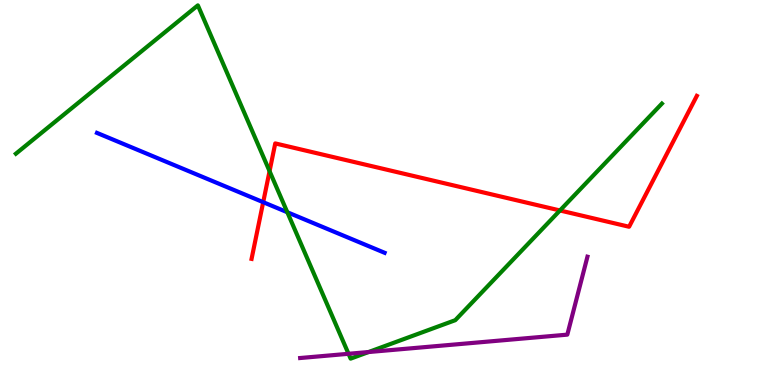[{'lines': ['blue', 'red'], 'intersections': [{'x': 3.4, 'y': 4.75}]}, {'lines': ['green', 'red'], 'intersections': [{'x': 3.48, 'y': 5.55}, {'x': 7.23, 'y': 4.53}]}, {'lines': ['purple', 'red'], 'intersections': []}, {'lines': ['blue', 'green'], 'intersections': [{'x': 3.71, 'y': 4.49}]}, {'lines': ['blue', 'purple'], 'intersections': []}, {'lines': ['green', 'purple'], 'intersections': [{'x': 4.5, 'y': 0.811}, {'x': 4.76, 'y': 0.856}]}]